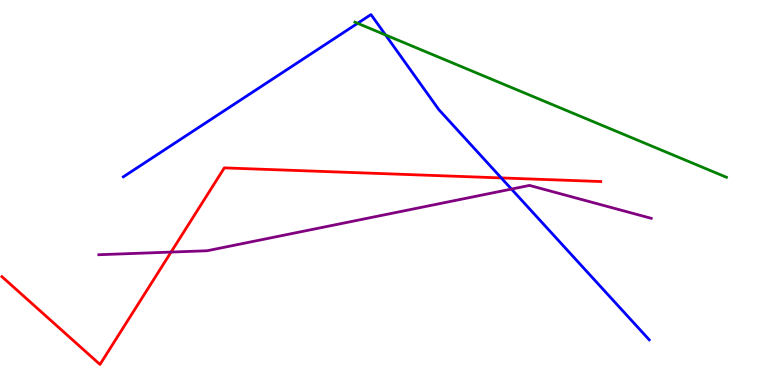[{'lines': ['blue', 'red'], 'intersections': [{'x': 6.47, 'y': 5.38}]}, {'lines': ['green', 'red'], 'intersections': []}, {'lines': ['purple', 'red'], 'intersections': [{'x': 2.21, 'y': 3.45}]}, {'lines': ['blue', 'green'], 'intersections': [{'x': 4.61, 'y': 9.39}, {'x': 4.97, 'y': 9.09}]}, {'lines': ['blue', 'purple'], 'intersections': [{'x': 6.6, 'y': 5.09}]}, {'lines': ['green', 'purple'], 'intersections': []}]